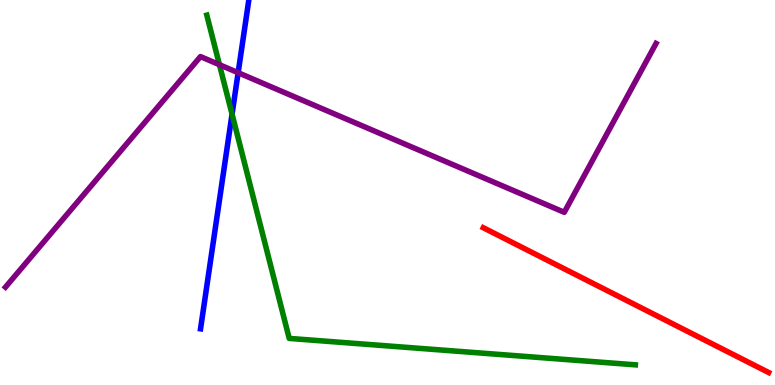[{'lines': ['blue', 'red'], 'intersections': []}, {'lines': ['green', 'red'], 'intersections': []}, {'lines': ['purple', 'red'], 'intersections': []}, {'lines': ['blue', 'green'], 'intersections': [{'x': 2.99, 'y': 7.03}]}, {'lines': ['blue', 'purple'], 'intersections': [{'x': 3.07, 'y': 8.11}]}, {'lines': ['green', 'purple'], 'intersections': [{'x': 2.83, 'y': 8.32}]}]